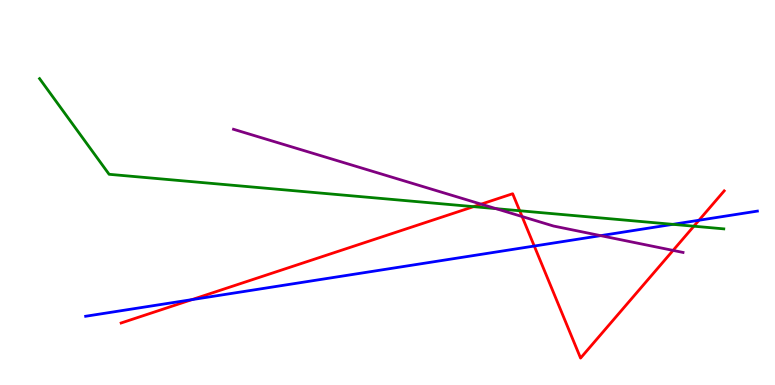[{'lines': ['blue', 'red'], 'intersections': [{'x': 2.48, 'y': 2.22}, {'x': 6.89, 'y': 3.61}, {'x': 9.02, 'y': 4.28}]}, {'lines': ['green', 'red'], 'intersections': [{'x': 6.11, 'y': 4.63}, {'x': 6.71, 'y': 4.53}, {'x': 8.95, 'y': 4.12}]}, {'lines': ['purple', 'red'], 'intersections': [{'x': 6.21, 'y': 4.7}, {'x': 6.74, 'y': 4.38}, {'x': 8.68, 'y': 3.5}]}, {'lines': ['blue', 'green'], 'intersections': [{'x': 8.68, 'y': 4.17}]}, {'lines': ['blue', 'purple'], 'intersections': [{'x': 7.75, 'y': 3.88}]}, {'lines': ['green', 'purple'], 'intersections': [{'x': 6.4, 'y': 4.58}]}]